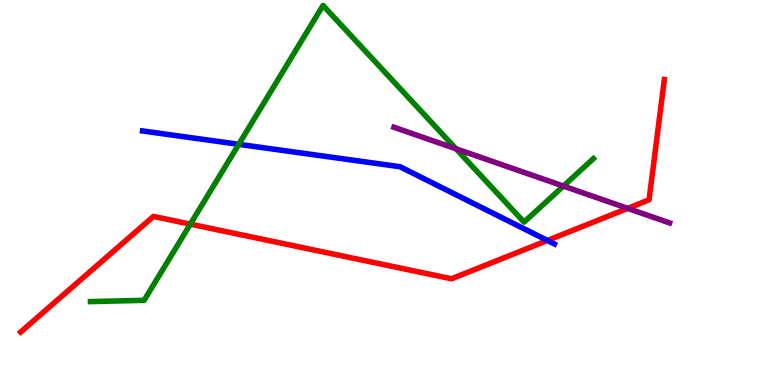[{'lines': ['blue', 'red'], 'intersections': [{'x': 7.06, 'y': 3.75}]}, {'lines': ['green', 'red'], 'intersections': [{'x': 2.46, 'y': 4.18}]}, {'lines': ['purple', 'red'], 'intersections': [{'x': 8.1, 'y': 4.59}]}, {'lines': ['blue', 'green'], 'intersections': [{'x': 3.08, 'y': 6.25}]}, {'lines': ['blue', 'purple'], 'intersections': []}, {'lines': ['green', 'purple'], 'intersections': [{'x': 5.88, 'y': 6.14}, {'x': 7.27, 'y': 5.17}]}]